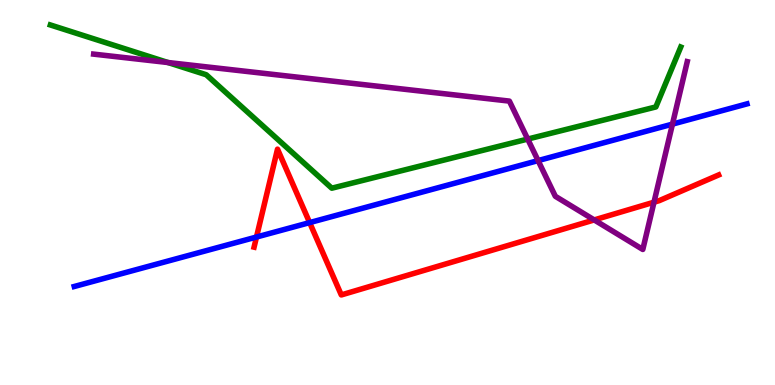[{'lines': ['blue', 'red'], 'intersections': [{'x': 3.31, 'y': 3.84}, {'x': 4.0, 'y': 4.22}]}, {'lines': ['green', 'red'], 'intersections': []}, {'lines': ['purple', 'red'], 'intersections': [{'x': 7.67, 'y': 4.29}, {'x': 8.44, 'y': 4.75}]}, {'lines': ['blue', 'green'], 'intersections': []}, {'lines': ['blue', 'purple'], 'intersections': [{'x': 6.94, 'y': 5.83}, {'x': 8.68, 'y': 6.78}]}, {'lines': ['green', 'purple'], 'intersections': [{'x': 2.17, 'y': 8.38}, {'x': 6.81, 'y': 6.39}]}]